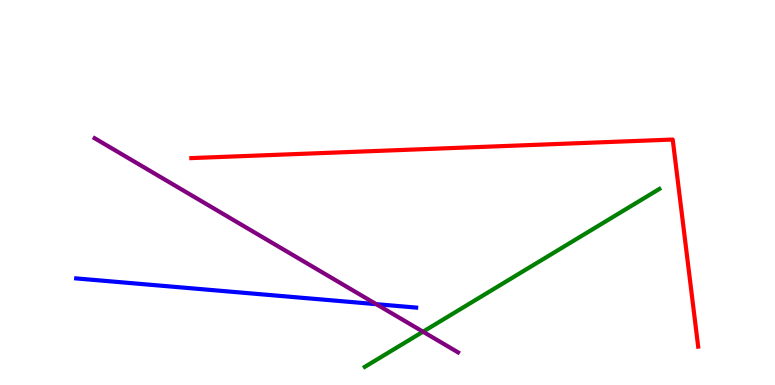[{'lines': ['blue', 'red'], 'intersections': []}, {'lines': ['green', 'red'], 'intersections': []}, {'lines': ['purple', 'red'], 'intersections': []}, {'lines': ['blue', 'green'], 'intersections': []}, {'lines': ['blue', 'purple'], 'intersections': [{'x': 4.86, 'y': 2.1}]}, {'lines': ['green', 'purple'], 'intersections': [{'x': 5.46, 'y': 1.38}]}]